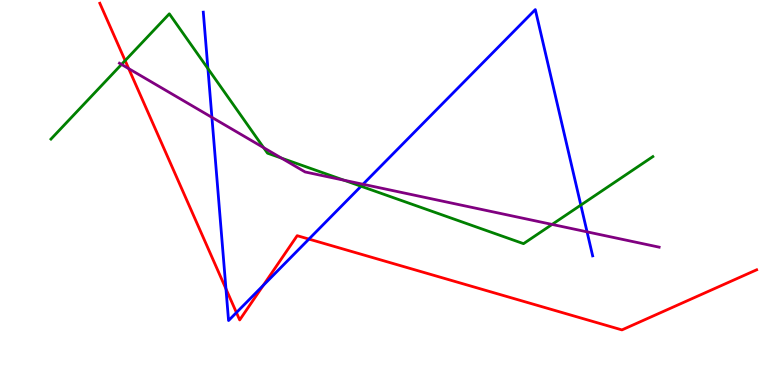[{'lines': ['blue', 'red'], 'intersections': [{'x': 2.92, 'y': 2.5}, {'x': 3.05, 'y': 1.88}, {'x': 3.4, 'y': 2.59}, {'x': 3.99, 'y': 3.79}]}, {'lines': ['green', 'red'], 'intersections': [{'x': 1.61, 'y': 8.43}]}, {'lines': ['purple', 'red'], 'intersections': [{'x': 1.66, 'y': 8.22}]}, {'lines': ['blue', 'green'], 'intersections': [{'x': 2.68, 'y': 8.22}, {'x': 4.66, 'y': 5.16}, {'x': 7.49, 'y': 4.67}]}, {'lines': ['blue', 'purple'], 'intersections': [{'x': 2.73, 'y': 6.95}, {'x': 4.68, 'y': 5.21}, {'x': 7.58, 'y': 3.98}]}, {'lines': ['green', 'purple'], 'intersections': [{'x': 1.57, 'y': 8.33}, {'x': 3.4, 'y': 6.16}, {'x': 3.63, 'y': 5.89}, {'x': 4.44, 'y': 5.32}, {'x': 7.12, 'y': 4.17}]}]